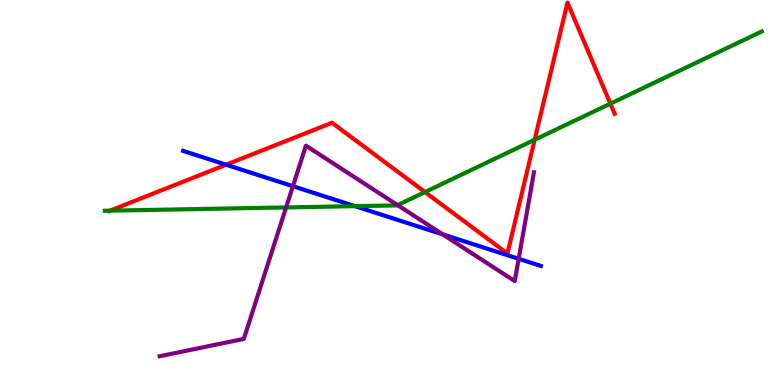[{'lines': ['blue', 'red'], 'intersections': [{'x': 2.92, 'y': 5.72}]}, {'lines': ['green', 'red'], 'intersections': [{'x': 1.42, 'y': 4.53}, {'x': 5.48, 'y': 5.01}, {'x': 6.9, 'y': 6.37}, {'x': 7.88, 'y': 7.31}]}, {'lines': ['purple', 'red'], 'intersections': []}, {'lines': ['blue', 'green'], 'intersections': [{'x': 4.58, 'y': 4.65}]}, {'lines': ['blue', 'purple'], 'intersections': [{'x': 3.78, 'y': 5.16}, {'x': 5.71, 'y': 3.91}, {'x': 6.69, 'y': 3.28}]}, {'lines': ['green', 'purple'], 'intersections': [{'x': 3.69, 'y': 4.61}, {'x': 5.13, 'y': 4.67}]}]